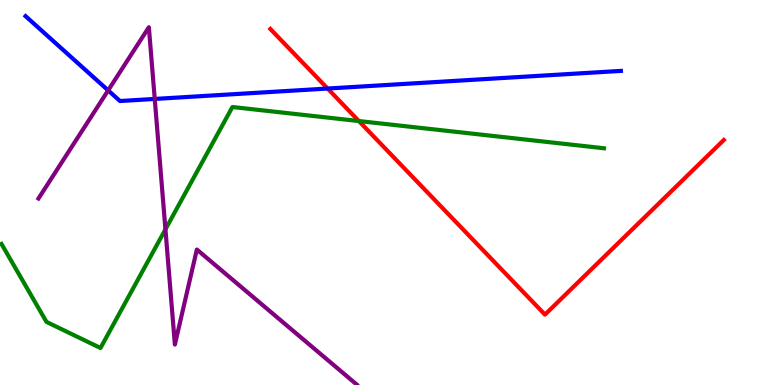[{'lines': ['blue', 'red'], 'intersections': [{'x': 4.23, 'y': 7.7}]}, {'lines': ['green', 'red'], 'intersections': [{'x': 4.63, 'y': 6.86}]}, {'lines': ['purple', 'red'], 'intersections': []}, {'lines': ['blue', 'green'], 'intersections': []}, {'lines': ['blue', 'purple'], 'intersections': [{'x': 1.4, 'y': 7.65}, {'x': 2.0, 'y': 7.43}]}, {'lines': ['green', 'purple'], 'intersections': [{'x': 2.13, 'y': 4.04}]}]